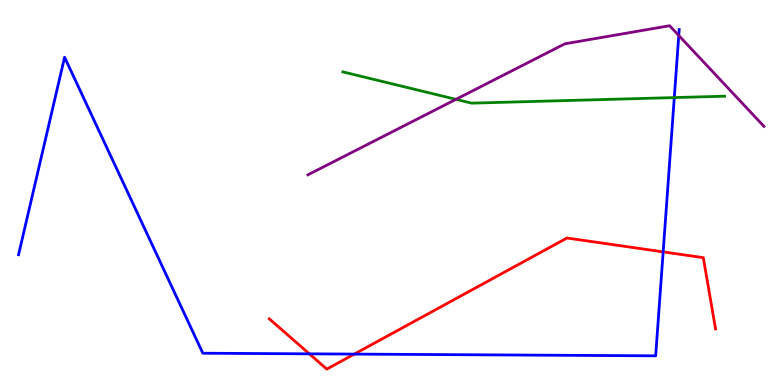[{'lines': ['blue', 'red'], 'intersections': [{'x': 3.99, 'y': 0.809}, {'x': 4.57, 'y': 0.803}, {'x': 8.56, 'y': 3.46}]}, {'lines': ['green', 'red'], 'intersections': []}, {'lines': ['purple', 'red'], 'intersections': []}, {'lines': ['blue', 'green'], 'intersections': [{'x': 8.7, 'y': 7.47}]}, {'lines': ['blue', 'purple'], 'intersections': [{'x': 8.76, 'y': 9.08}]}, {'lines': ['green', 'purple'], 'intersections': [{'x': 5.88, 'y': 7.42}]}]